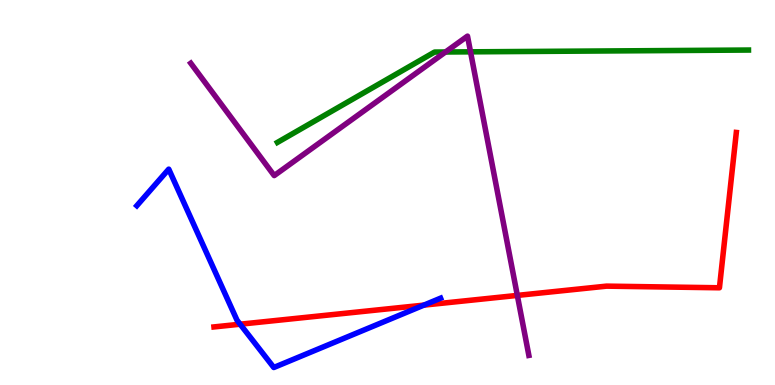[{'lines': ['blue', 'red'], 'intersections': [{'x': 3.1, 'y': 1.58}, {'x': 5.47, 'y': 2.07}]}, {'lines': ['green', 'red'], 'intersections': []}, {'lines': ['purple', 'red'], 'intersections': [{'x': 6.68, 'y': 2.33}]}, {'lines': ['blue', 'green'], 'intersections': []}, {'lines': ['blue', 'purple'], 'intersections': []}, {'lines': ['green', 'purple'], 'intersections': [{'x': 5.75, 'y': 8.65}, {'x': 6.07, 'y': 8.65}]}]